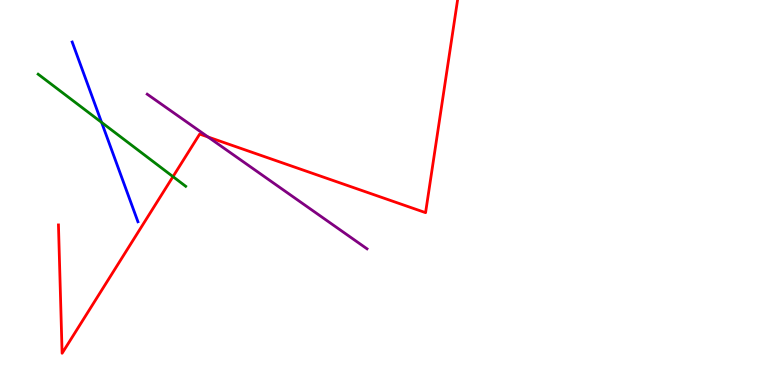[{'lines': ['blue', 'red'], 'intersections': []}, {'lines': ['green', 'red'], 'intersections': [{'x': 2.23, 'y': 5.41}]}, {'lines': ['purple', 'red'], 'intersections': [{'x': 2.68, 'y': 6.44}]}, {'lines': ['blue', 'green'], 'intersections': [{'x': 1.31, 'y': 6.82}]}, {'lines': ['blue', 'purple'], 'intersections': []}, {'lines': ['green', 'purple'], 'intersections': []}]